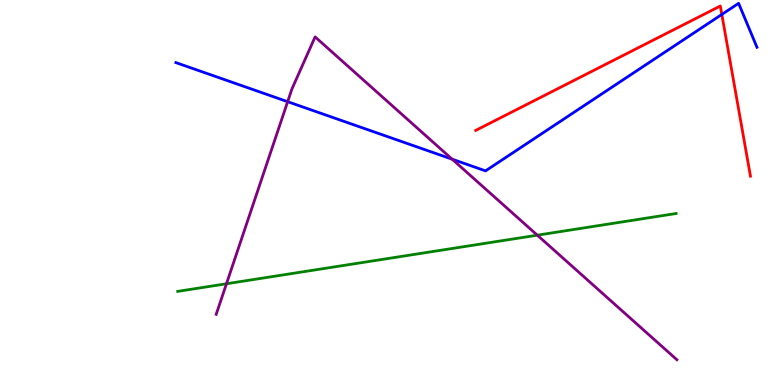[{'lines': ['blue', 'red'], 'intersections': [{'x': 9.31, 'y': 9.62}]}, {'lines': ['green', 'red'], 'intersections': []}, {'lines': ['purple', 'red'], 'intersections': []}, {'lines': ['blue', 'green'], 'intersections': []}, {'lines': ['blue', 'purple'], 'intersections': [{'x': 3.71, 'y': 7.36}, {'x': 5.83, 'y': 5.87}]}, {'lines': ['green', 'purple'], 'intersections': [{'x': 2.92, 'y': 2.63}, {'x': 6.93, 'y': 3.89}]}]